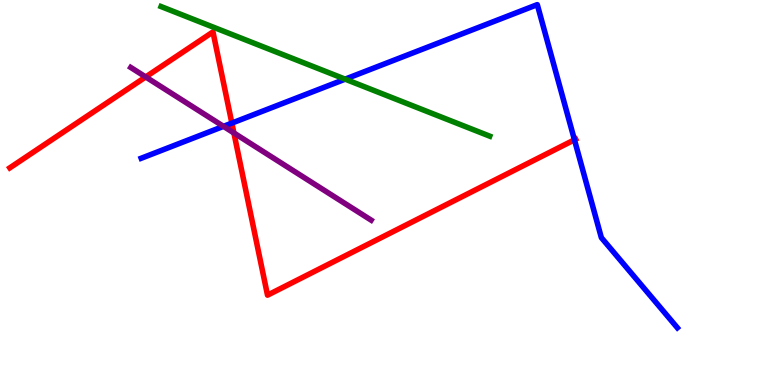[{'lines': ['blue', 'red'], 'intersections': [{'x': 2.99, 'y': 6.8}, {'x': 7.41, 'y': 6.37}]}, {'lines': ['green', 'red'], 'intersections': []}, {'lines': ['purple', 'red'], 'intersections': [{'x': 1.88, 'y': 8.0}, {'x': 3.02, 'y': 6.55}]}, {'lines': ['blue', 'green'], 'intersections': [{'x': 4.45, 'y': 7.94}]}, {'lines': ['blue', 'purple'], 'intersections': [{'x': 2.88, 'y': 6.72}]}, {'lines': ['green', 'purple'], 'intersections': []}]